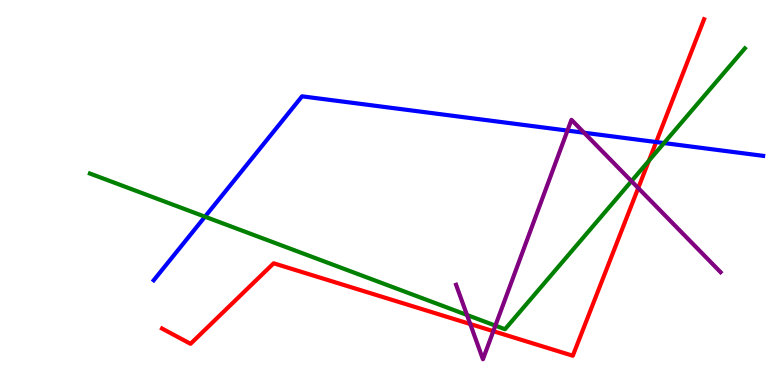[{'lines': ['blue', 'red'], 'intersections': [{'x': 8.47, 'y': 6.31}]}, {'lines': ['green', 'red'], 'intersections': [{'x': 8.37, 'y': 5.82}]}, {'lines': ['purple', 'red'], 'intersections': [{'x': 6.07, 'y': 1.58}, {'x': 6.37, 'y': 1.4}, {'x': 8.24, 'y': 5.12}]}, {'lines': ['blue', 'green'], 'intersections': [{'x': 2.64, 'y': 4.37}, {'x': 8.57, 'y': 6.28}]}, {'lines': ['blue', 'purple'], 'intersections': [{'x': 7.32, 'y': 6.61}, {'x': 7.54, 'y': 6.55}]}, {'lines': ['green', 'purple'], 'intersections': [{'x': 6.03, 'y': 1.82}, {'x': 6.39, 'y': 1.54}, {'x': 8.15, 'y': 5.3}]}]